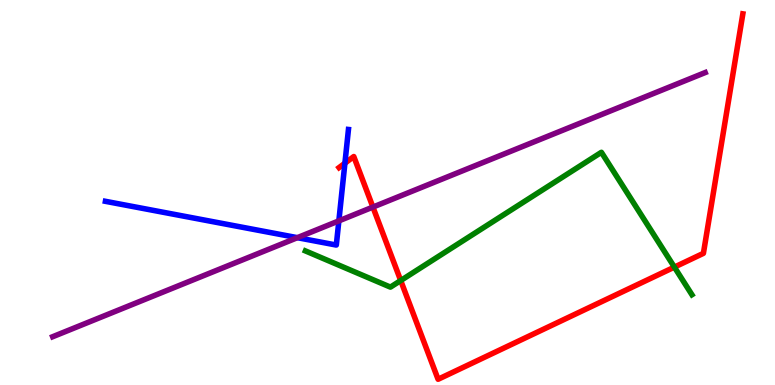[{'lines': ['blue', 'red'], 'intersections': [{'x': 4.45, 'y': 5.76}]}, {'lines': ['green', 'red'], 'intersections': [{'x': 5.17, 'y': 2.71}, {'x': 8.7, 'y': 3.06}]}, {'lines': ['purple', 'red'], 'intersections': [{'x': 4.81, 'y': 4.62}]}, {'lines': ['blue', 'green'], 'intersections': []}, {'lines': ['blue', 'purple'], 'intersections': [{'x': 3.84, 'y': 3.83}, {'x': 4.37, 'y': 4.26}]}, {'lines': ['green', 'purple'], 'intersections': []}]